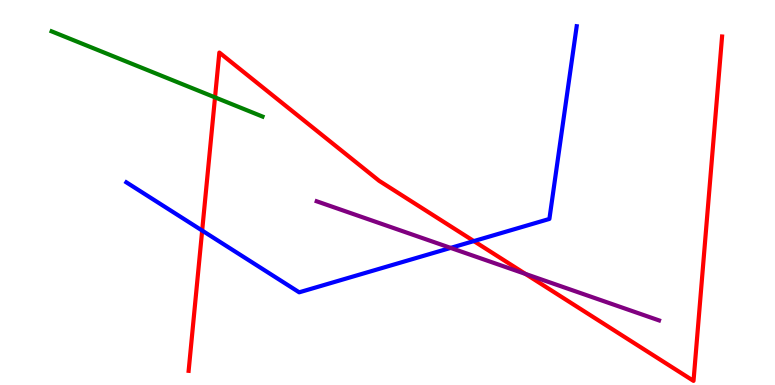[{'lines': ['blue', 'red'], 'intersections': [{'x': 2.61, 'y': 4.01}, {'x': 6.11, 'y': 3.74}]}, {'lines': ['green', 'red'], 'intersections': [{'x': 2.77, 'y': 7.47}]}, {'lines': ['purple', 'red'], 'intersections': [{'x': 6.78, 'y': 2.89}]}, {'lines': ['blue', 'green'], 'intersections': []}, {'lines': ['blue', 'purple'], 'intersections': [{'x': 5.81, 'y': 3.56}]}, {'lines': ['green', 'purple'], 'intersections': []}]